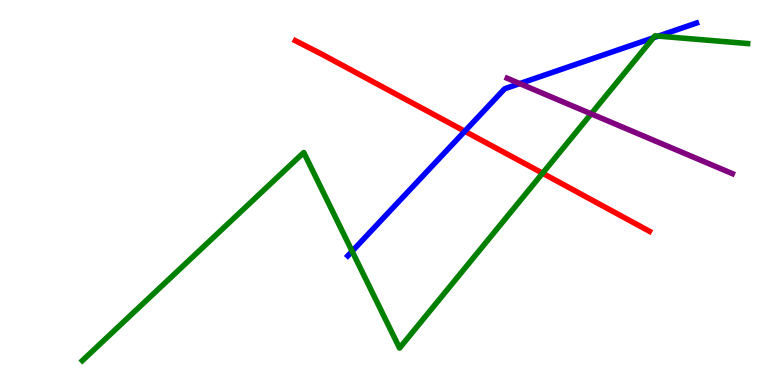[{'lines': ['blue', 'red'], 'intersections': [{'x': 6.0, 'y': 6.59}]}, {'lines': ['green', 'red'], 'intersections': [{'x': 7.0, 'y': 5.5}]}, {'lines': ['purple', 'red'], 'intersections': []}, {'lines': ['blue', 'green'], 'intersections': [{'x': 4.54, 'y': 3.47}, {'x': 8.43, 'y': 9.02}, {'x': 8.49, 'y': 9.06}]}, {'lines': ['blue', 'purple'], 'intersections': [{'x': 6.71, 'y': 7.83}]}, {'lines': ['green', 'purple'], 'intersections': [{'x': 7.63, 'y': 7.04}]}]